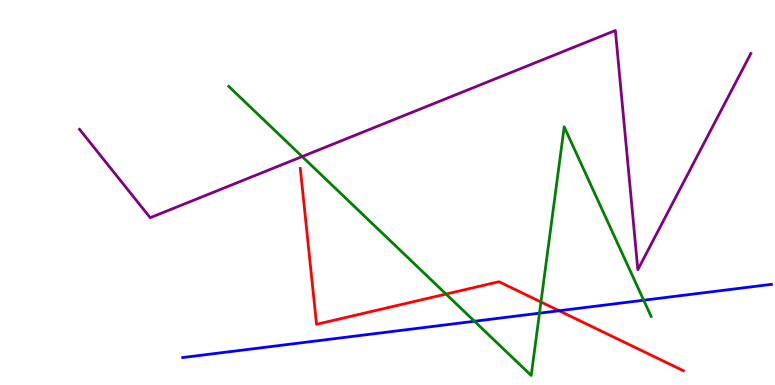[{'lines': ['blue', 'red'], 'intersections': [{'x': 7.21, 'y': 1.93}]}, {'lines': ['green', 'red'], 'intersections': [{'x': 5.76, 'y': 2.36}, {'x': 6.98, 'y': 2.16}]}, {'lines': ['purple', 'red'], 'intersections': []}, {'lines': ['blue', 'green'], 'intersections': [{'x': 6.12, 'y': 1.66}, {'x': 6.96, 'y': 1.87}, {'x': 8.31, 'y': 2.2}]}, {'lines': ['blue', 'purple'], 'intersections': []}, {'lines': ['green', 'purple'], 'intersections': [{'x': 3.9, 'y': 5.93}]}]